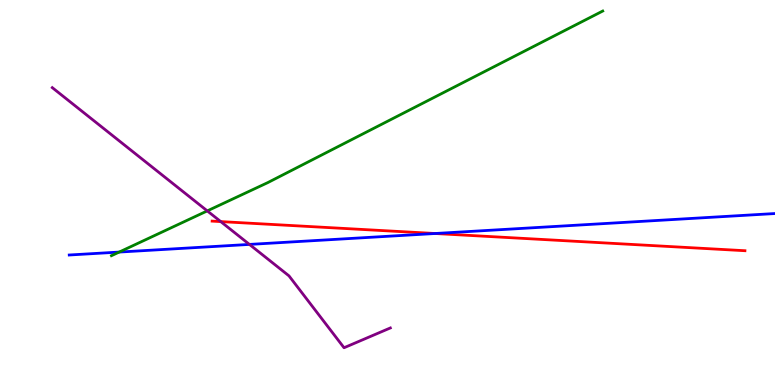[{'lines': ['blue', 'red'], 'intersections': [{'x': 5.61, 'y': 3.93}]}, {'lines': ['green', 'red'], 'intersections': []}, {'lines': ['purple', 'red'], 'intersections': [{'x': 2.85, 'y': 4.24}]}, {'lines': ['blue', 'green'], 'intersections': [{'x': 1.54, 'y': 3.45}]}, {'lines': ['blue', 'purple'], 'intersections': [{'x': 3.22, 'y': 3.65}]}, {'lines': ['green', 'purple'], 'intersections': [{'x': 2.67, 'y': 4.52}]}]